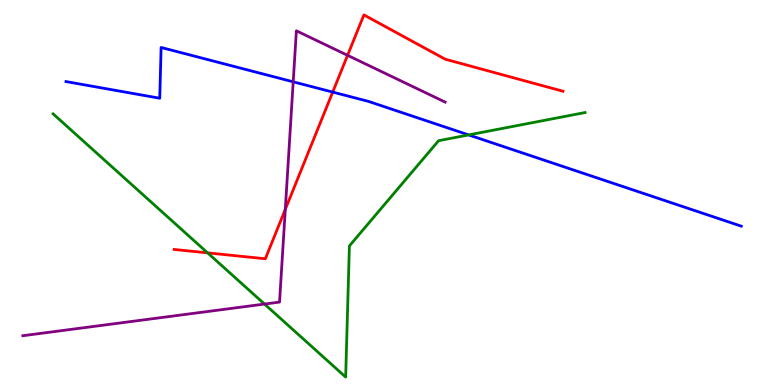[{'lines': ['blue', 'red'], 'intersections': [{'x': 4.29, 'y': 7.61}]}, {'lines': ['green', 'red'], 'intersections': [{'x': 2.68, 'y': 3.43}]}, {'lines': ['purple', 'red'], 'intersections': [{'x': 3.68, 'y': 4.56}, {'x': 4.48, 'y': 8.56}]}, {'lines': ['blue', 'green'], 'intersections': [{'x': 6.05, 'y': 6.5}]}, {'lines': ['blue', 'purple'], 'intersections': [{'x': 3.78, 'y': 7.87}]}, {'lines': ['green', 'purple'], 'intersections': [{'x': 3.41, 'y': 2.1}]}]